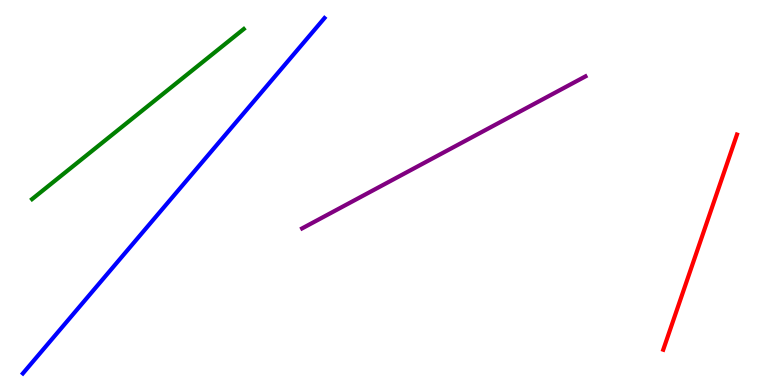[{'lines': ['blue', 'red'], 'intersections': []}, {'lines': ['green', 'red'], 'intersections': []}, {'lines': ['purple', 'red'], 'intersections': []}, {'lines': ['blue', 'green'], 'intersections': []}, {'lines': ['blue', 'purple'], 'intersections': []}, {'lines': ['green', 'purple'], 'intersections': []}]